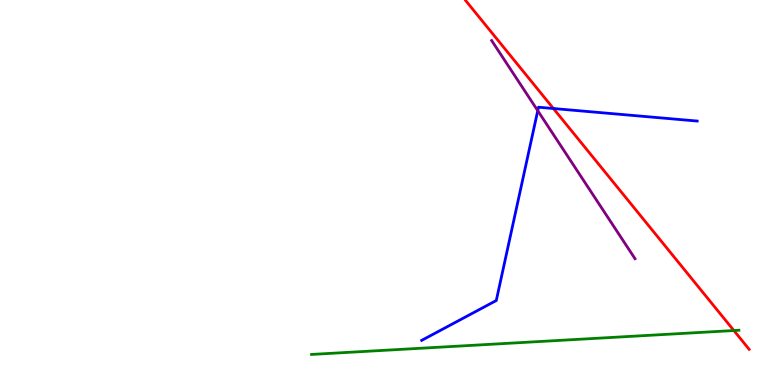[{'lines': ['blue', 'red'], 'intersections': [{'x': 7.14, 'y': 7.18}]}, {'lines': ['green', 'red'], 'intersections': [{'x': 9.47, 'y': 1.41}]}, {'lines': ['purple', 'red'], 'intersections': []}, {'lines': ['blue', 'green'], 'intersections': []}, {'lines': ['blue', 'purple'], 'intersections': [{'x': 6.94, 'y': 7.12}]}, {'lines': ['green', 'purple'], 'intersections': []}]